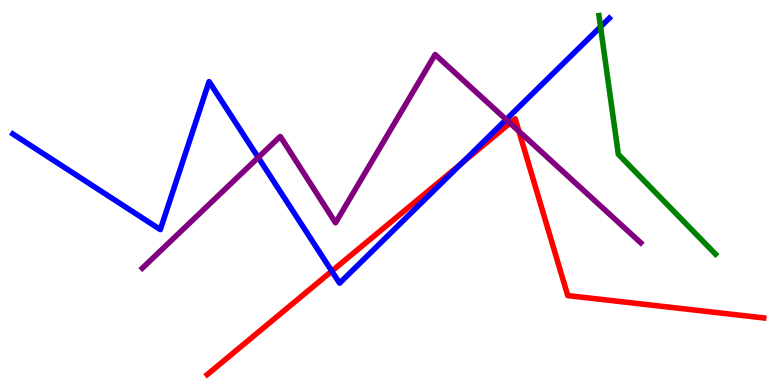[{'lines': ['blue', 'red'], 'intersections': [{'x': 4.28, 'y': 2.96}, {'x': 5.95, 'y': 5.75}]}, {'lines': ['green', 'red'], 'intersections': []}, {'lines': ['purple', 'red'], 'intersections': [{'x': 6.58, 'y': 6.8}, {'x': 6.7, 'y': 6.59}]}, {'lines': ['blue', 'green'], 'intersections': [{'x': 7.75, 'y': 9.3}]}, {'lines': ['blue', 'purple'], 'intersections': [{'x': 3.33, 'y': 5.91}, {'x': 6.53, 'y': 6.89}]}, {'lines': ['green', 'purple'], 'intersections': []}]